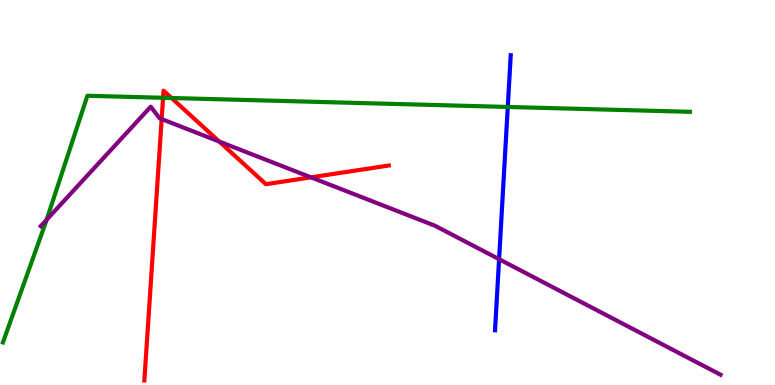[{'lines': ['blue', 'red'], 'intersections': []}, {'lines': ['green', 'red'], 'intersections': [{'x': 2.1, 'y': 7.46}, {'x': 2.21, 'y': 7.45}]}, {'lines': ['purple', 'red'], 'intersections': [{'x': 2.09, 'y': 6.91}, {'x': 2.83, 'y': 6.32}, {'x': 4.01, 'y': 5.39}]}, {'lines': ['blue', 'green'], 'intersections': [{'x': 6.55, 'y': 7.22}]}, {'lines': ['blue', 'purple'], 'intersections': [{'x': 6.44, 'y': 3.27}]}, {'lines': ['green', 'purple'], 'intersections': [{'x': 0.601, 'y': 4.29}]}]